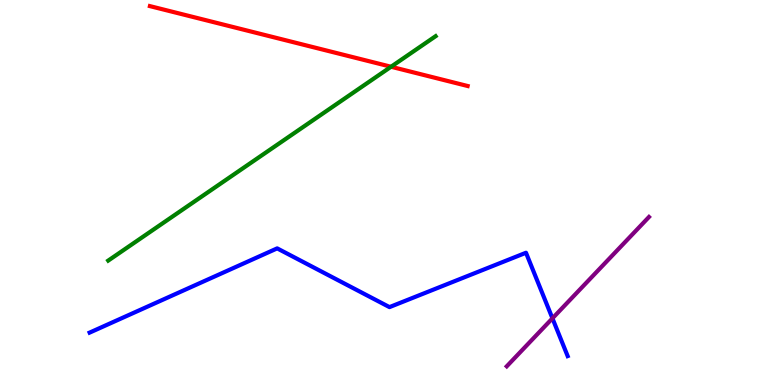[{'lines': ['blue', 'red'], 'intersections': []}, {'lines': ['green', 'red'], 'intersections': [{'x': 5.05, 'y': 8.27}]}, {'lines': ['purple', 'red'], 'intersections': []}, {'lines': ['blue', 'green'], 'intersections': []}, {'lines': ['blue', 'purple'], 'intersections': [{'x': 7.13, 'y': 1.73}]}, {'lines': ['green', 'purple'], 'intersections': []}]